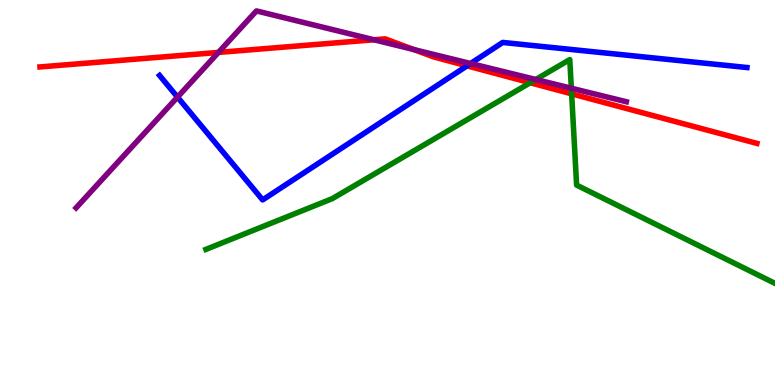[{'lines': ['blue', 'red'], 'intersections': [{'x': 6.03, 'y': 8.29}]}, {'lines': ['green', 'red'], 'intersections': [{'x': 6.84, 'y': 7.85}, {'x': 7.38, 'y': 7.56}]}, {'lines': ['purple', 'red'], 'intersections': [{'x': 2.82, 'y': 8.64}, {'x': 4.83, 'y': 8.97}, {'x': 5.34, 'y': 8.71}]}, {'lines': ['blue', 'green'], 'intersections': []}, {'lines': ['blue', 'purple'], 'intersections': [{'x': 2.29, 'y': 7.48}, {'x': 6.07, 'y': 8.35}]}, {'lines': ['green', 'purple'], 'intersections': [{'x': 6.91, 'y': 7.94}, {'x': 7.37, 'y': 7.71}]}]